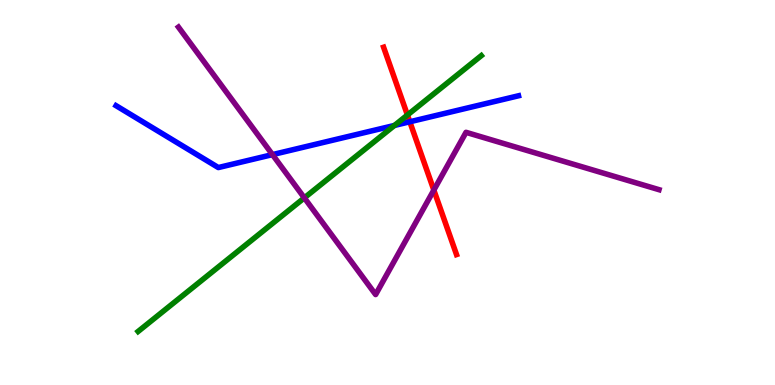[{'lines': ['blue', 'red'], 'intersections': [{'x': 5.29, 'y': 6.84}]}, {'lines': ['green', 'red'], 'intersections': [{'x': 5.26, 'y': 7.01}]}, {'lines': ['purple', 'red'], 'intersections': [{'x': 5.6, 'y': 5.06}]}, {'lines': ['blue', 'green'], 'intersections': [{'x': 5.09, 'y': 6.74}]}, {'lines': ['blue', 'purple'], 'intersections': [{'x': 3.52, 'y': 5.98}]}, {'lines': ['green', 'purple'], 'intersections': [{'x': 3.93, 'y': 4.86}]}]